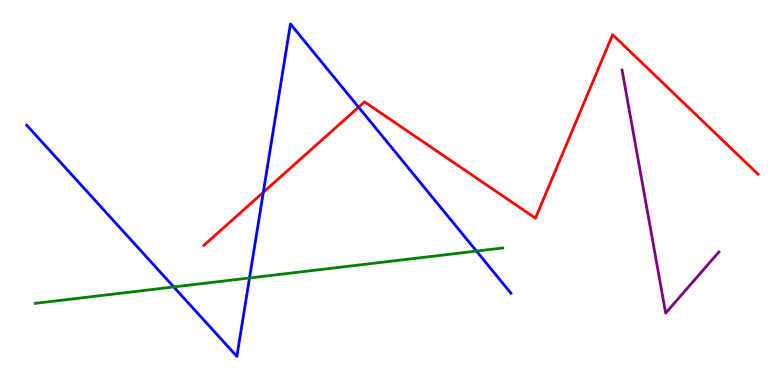[{'lines': ['blue', 'red'], 'intersections': [{'x': 3.4, 'y': 5.01}, {'x': 4.63, 'y': 7.22}]}, {'lines': ['green', 'red'], 'intersections': []}, {'lines': ['purple', 'red'], 'intersections': []}, {'lines': ['blue', 'green'], 'intersections': [{'x': 2.24, 'y': 2.55}, {'x': 3.22, 'y': 2.78}, {'x': 6.15, 'y': 3.48}]}, {'lines': ['blue', 'purple'], 'intersections': []}, {'lines': ['green', 'purple'], 'intersections': []}]